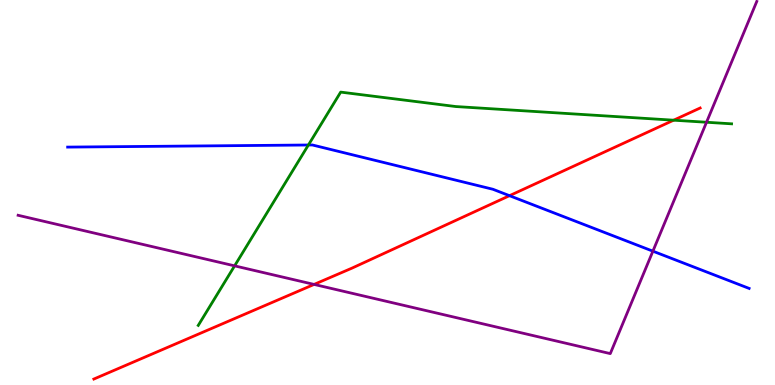[{'lines': ['blue', 'red'], 'intersections': [{'x': 6.57, 'y': 4.92}]}, {'lines': ['green', 'red'], 'intersections': [{'x': 8.69, 'y': 6.88}]}, {'lines': ['purple', 'red'], 'intersections': [{'x': 4.05, 'y': 2.61}]}, {'lines': ['blue', 'green'], 'intersections': [{'x': 3.98, 'y': 6.23}]}, {'lines': ['blue', 'purple'], 'intersections': [{'x': 8.42, 'y': 3.48}]}, {'lines': ['green', 'purple'], 'intersections': [{'x': 3.03, 'y': 3.09}, {'x': 9.12, 'y': 6.82}]}]